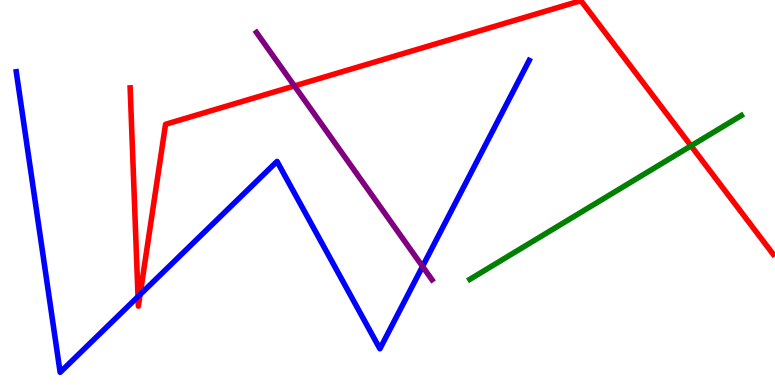[{'lines': ['blue', 'red'], 'intersections': [{'x': 1.78, 'y': 2.3}, {'x': 1.81, 'y': 2.35}]}, {'lines': ['green', 'red'], 'intersections': [{'x': 8.92, 'y': 6.21}]}, {'lines': ['purple', 'red'], 'intersections': [{'x': 3.8, 'y': 7.77}]}, {'lines': ['blue', 'green'], 'intersections': []}, {'lines': ['blue', 'purple'], 'intersections': [{'x': 5.45, 'y': 3.08}]}, {'lines': ['green', 'purple'], 'intersections': []}]